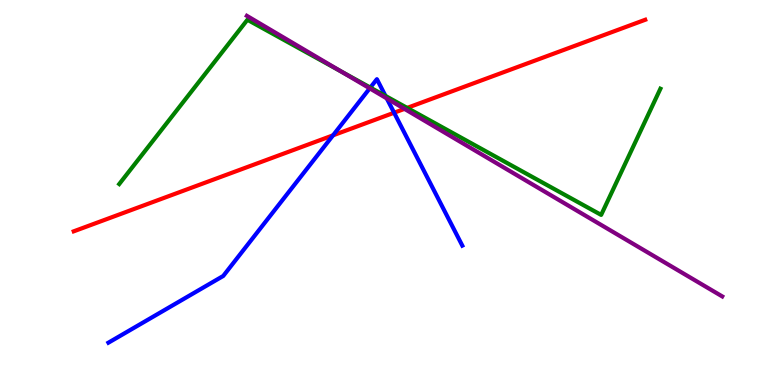[{'lines': ['blue', 'red'], 'intersections': [{'x': 4.3, 'y': 6.48}, {'x': 5.09, 'y': 7.07}]}, {'lines': ['green', 'red'], 'intersections': [{'x': 5.25, 'y': 7.2}]}, {'lines': ['purple', 'red'], 'intersections': [{'x': 5.22, 'y': 7.17}]}, {'lines': ['blue', 'green'], 'intersections': [{'x': 4.78, 'y': 7.73}, {'x': 4.97, 'y': 7.51}]}, {'lines': ['blue', 'purple'], 'intersections': [{'x': 4.77, 'y': 7.71}, {'x': 4.99, 'y': 7.44}]}, {'lines': ['green', 'purple'], 'intersections': [{'x': 4.4, 'y': 8.15}]}]